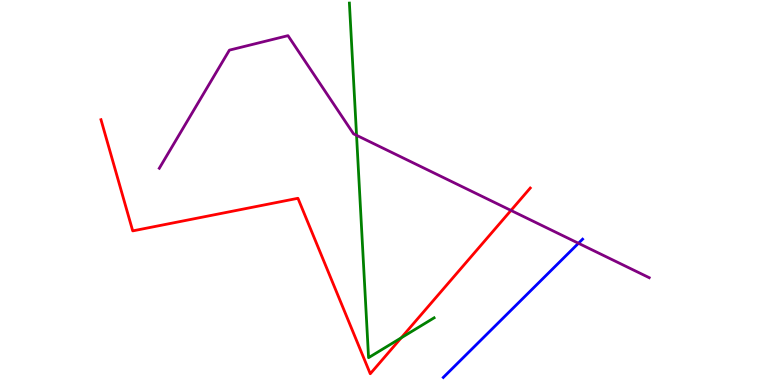[{'lines': ['blue', 'red'], 'intersections': []}, {'lines': ['green', 'red'], 'intersections': [{'x': 5.18, 'y': 1.23}]}, {'lines': ['purple', 'red'], 'intersections': [{'x': 6.59, 'y': 4.53}]}, {'lines': ['blue', 'green'], 'intersections': []}, {'lines': ['blue', 'purple'], 'intersections': [{'x': 7.46, 'y': 3.68}]}, {'lines': ['green', 'purple'], 'intersections': [{'x': 4.6, 'y': 6.49}]}]